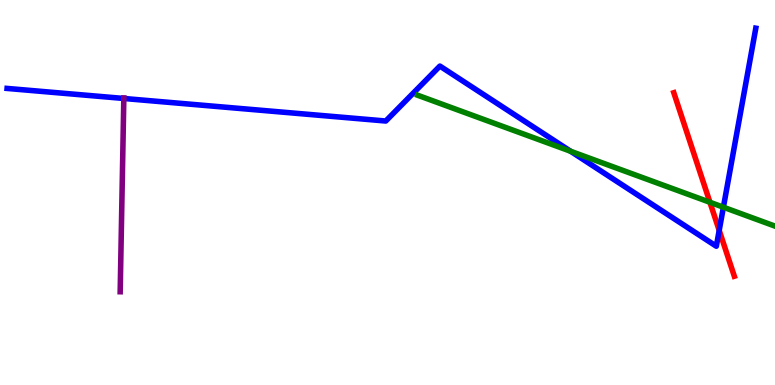[{'lines': ['blue', 'red'], 'intersections': [{'x': 9.28, 'y': 4.02}]}, {'lines': ['green', 'red'], 'intersections': [{'x': 9.16, 'y': 4.75}]}, {'lines': ['purple', 'red'], 'intersections': []}, {'lines': ['blue', 'green'], 'intersections': [{'x': 7.36, 'y': 6.07}, {'x': 9.33, 'y': 4.62}]}, {'lines': ['blue', 'purple'], 'intersections': [{'x': 1.6, 'y': 7.44}]}, {'lines': ['green', 'purple'], 'intersections': []}]